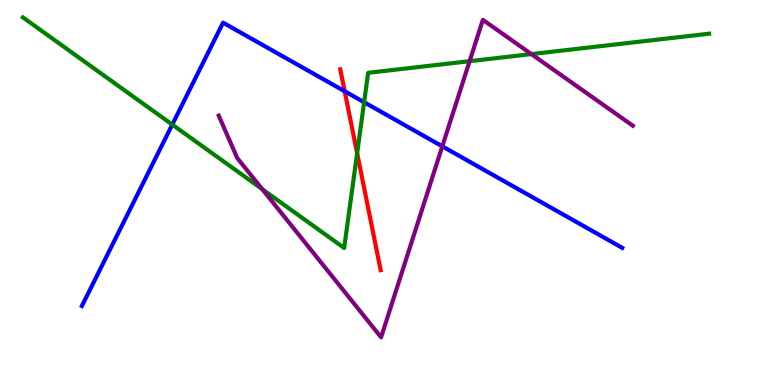[{'lines': ['blue', 'red'], 'intersections': [{'x': 4.45, 'y': 7.63}]}, {'lines': ['green', 'red'], 'intersections': [{'x': 4.61, 'y': 6.02}]}, {'lines': ['purple', 'red'], 'intersections': []}, {'lines': ['blue', 'green'], 'intersections': [{'x': 2.22, 'y': 6.76}, {'x': 4.7, 'y': 7.34}]}, {'lines': ['blue', 'purple'], 'intersections': [{'x': 5.71, 'y': 6.2}]}, {'lines': ['green', 'purple'], 'intersections': [{'x': 3.38, 'y': 5.09}, {'x': 6.06, 'y': 8.41}, {'x': 6.86, 'y': 8.6}]}]